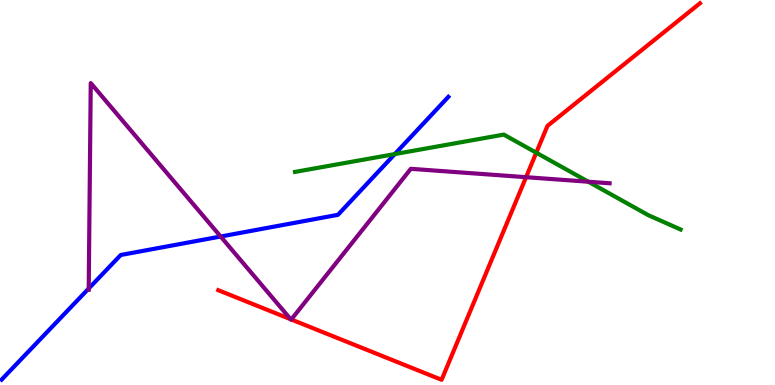[{'lines': ['blue', 'red'], 'intersections': []}, {'lines': ['green', 'red'], 'intersections': [{'x': 6.92, 'y': 6.03}]}, {'lines': ['purple', 'red'], 'intersections': [{'x': 3.75, 'y': 1.71}, {'x': 3.76, 'y': 1.7}, {'x': 6.79, 'y': 5.4}]}, {'lines': ['blue', 'green'], 'intersections': [{'x': 5.09, 'y': 6.0}]}, {'lines': ['blue', 'purple'], 'intersections': [{'x': 1.14, 'y': 2.51}, {'x': 2.85, 'y': 3.86}]}, {'lines': ['green', 'purple'], 'intersections': [{'x': 7.59, 'y': 5.28}]}]